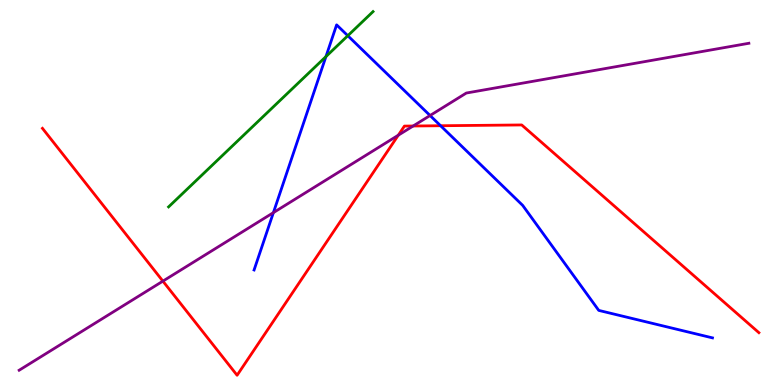[{'lines': ['blue', 'red'], 'intersections': [{'x': 5.68, 'y': 6.73}]}, {'lines': ['green', 'red'], 'intersections': []}, {'lines': ['purple', 'red'], 'intersections': [{'x': 2.1, 'y': 2.7}, {'x': 5.14, 'y': 6.49}, {'x': 5.33, 'y': 6.73}]}, {'lines': ['blue', 'green'], 'intersections': [{'x': 4.21, 'y': 8.53}, {'x': 4.49, 'y': 9.07}]}, {'lines': ['blue', 'purple'], 'intersections': [{'x': 3.53, 'y': 4.48}, {'x': 5.55, 'y': 7.0}]}, {'lines': ['green', 'purple'], 'intersections': []}]